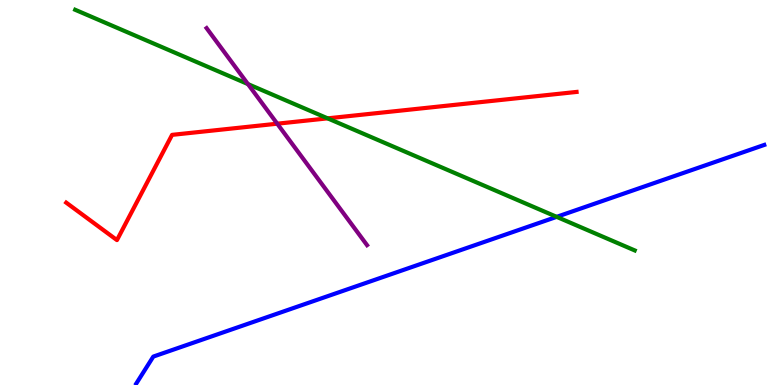[{'lines': ['blue', 'red'], 'intersections': []}, {'lines': ['green', 'red'], 'intersections': [{'x': 4.23, 'y': 6.93}]}, {'lines': ['purple', 'red'], 'intersections': [{'x': 3.58, 'y': 6.79}]}, {'lines': ['blue', 'green'], 'intersections': [{'x': 7.18, 'y': 4.37}]}, {'lines': ['blue', 'purple'], 'intersections': []}, {'lines': ['green', 'purple'], 'intersections': [{'x': 3.2, 'y': 7.82}]}]